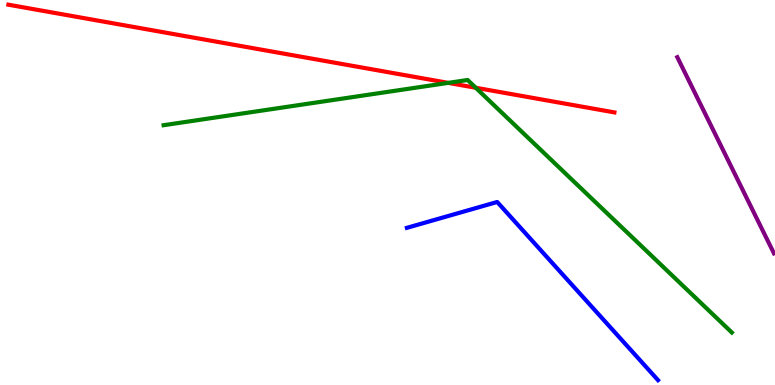[{'lines': ['blue', 'red'], 'intersections': []}, {'lines': ['green', 'red'], 'intersections': [{'x': 5.78, 'y': 7.85}, {'x': 6.14, 'y': 7.72}]}, {'lines': ['purple', 'red'], 'intersections': []}, {'lines': ['blue', 'green'], 'intersections': []}, {'lines': ['blue', 'purple'], 'intersections': []}, {'lines': ['green', 'purple'], 'intersections': []}]